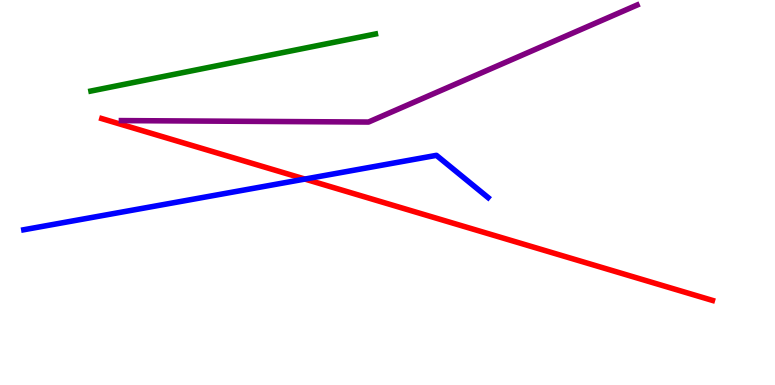[{'lines': ['blue', 'red'], 'intersections': [{'x': 3.93, 'y': 5.35}]}, {'lines': ['green', 'red'], 'intersections': []}, {'lines': ['purple', 'red'], 'intersections': []}, {'lines': ['blue', 'green'], 'intersections': []}, {'lines': ['blue', 'purple'], 'intersections': []}, {'lines': ['green', 'purple'], 'intersections': []}]